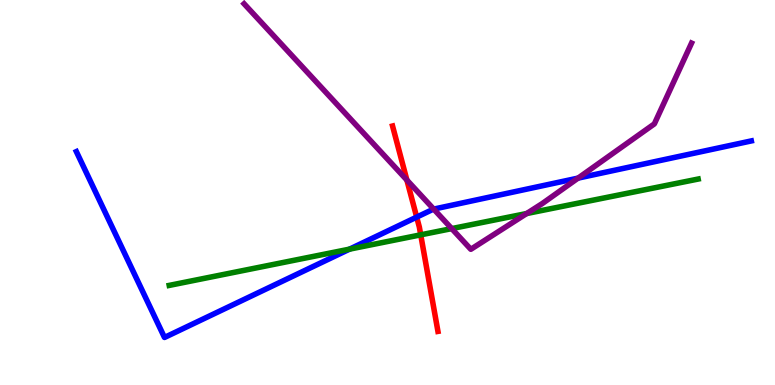[{'lines': ['blue', 'red'], 'intersections': [{'x': 5.38, 'y': 4.36}]}, {'lines': ['green', 'red'], 'intersections': [{'x': 5.43, 'y': 3.9}]}, {'lines': ['purple', 'red'], 'intersections': [{'x': 5.25, 'y': 5.32}]}, {'lines': ['blue', 'green'], 'intersections': [{'x': 4.51, 'y': 3.53}]}, {'lines': ['blue', 'purple'], 'intersections': [{'x': 5.6, 'y': 4.57}, {'x': 7.46, 'y': 5.37}]}, {'lines': ['green', 'purple'], 'intersections': [{'x': 5.83, 'y': 4.06}, {'x': 6.8, 'y': 4.45}]}]